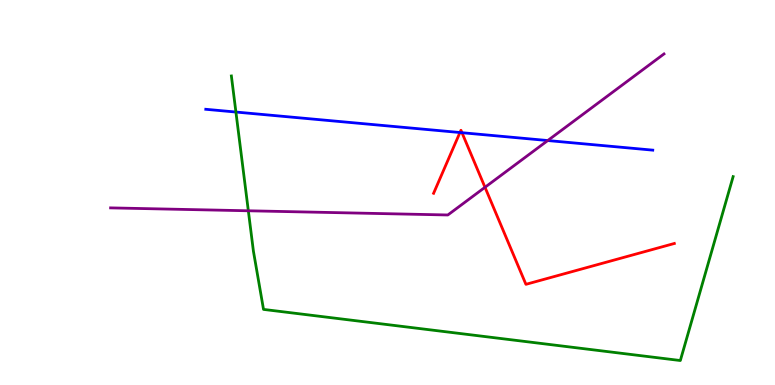[{'lines': ['blue', 'red'], 'intersections': [{'x': 5.93, 'y': 6.56}, {'x': 5.96, 'y': 6.55}]}, {'lines': ['green', 'red'], 'intersections': []}, {'lines': ['purple', 'red'], 'intersections': [{'x': 6.26, 'y': 5.14}]}, {'lines': ['blue', 'green'], 'intersections': [{'x': 3.04, 'y': 7.09}]}, {'lines': ['blue', 'purple'], 'intersections': [{'x': 7.07, 'y': 6.35}]}, {'lines': ['green', 'purple'], 'intersections': [{'x': 3.2, 'y': 4.53}]}]